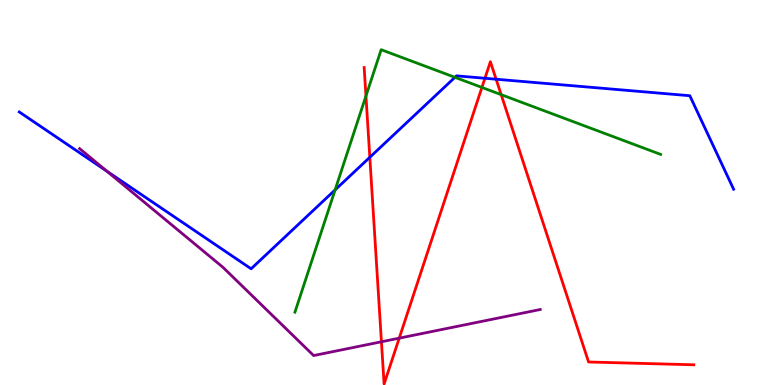[{'lines': ['blue', 'red'], 'intersections': [{'x': 4.77, 'y': 5.91}, {'x': 6.26, 'y': 7.97}, {'x': 6.4, 'y': 7.94}]}, {'lines': ['green', 'red'], 'intersections': [{'x': 4.72, 'y': 7.51}, {'x': 6.22, 'y': 7.73}, {'x': 6.47, 'y': 7.54}]}, {'lines': ['purple', 'red'], 'intersections': [{'x': 4.92, 'y': 1.12}, {'x': 5.15, 'y': 1.22}]}, {'lines': ['blue', 'green'], 'intersections': [{'x': 4.32, 'y': 5.07}, {'x': 5.87, 'y': 7.99}]}, {'lines': ['blue', 'purple'], 'intersections': [{'x': 1.38, 'y': 5.55}]}, {'lines': ['green', 'purple'], 'intersections': []}]